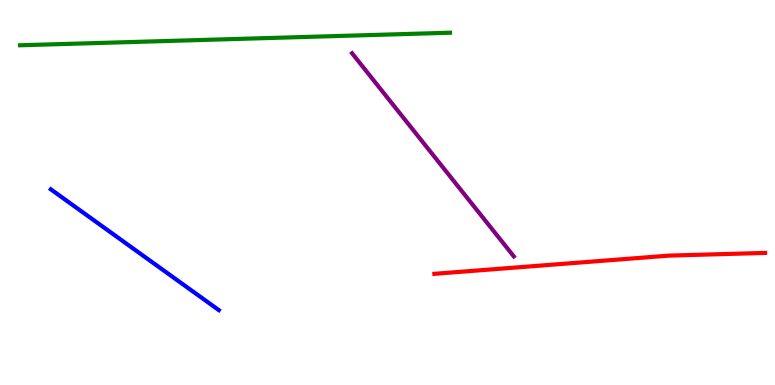[{'lines': ['blue', 'red'], 'intersections': []}, {'lines': ['green', 'red'], 'intersections': []}, {'lines': ['purple', 'red'], 'intersections': []}, {'lines': ['blue', 'green'], 'intersections': []}, {'lines': ['blue', 'purple'], 'intersections': []}, {'lines': ['green', 'purple'], 'intersections': []}]